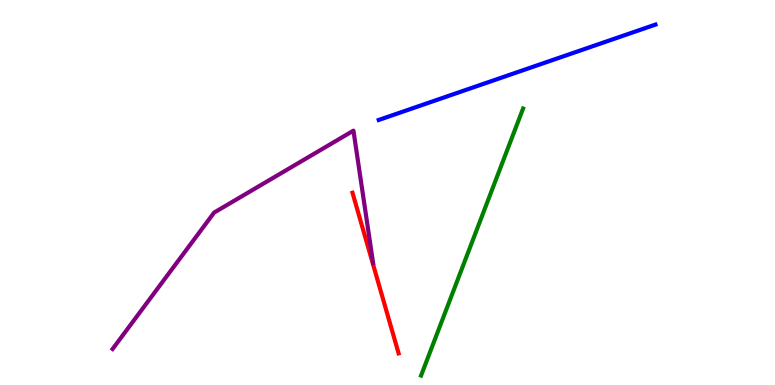[{'lines': ['blue', 'red'], 'intersections': []}, {'lines': ['green', 'red'], 'intersections': []}, {'lines': ['purple', 'red'], 'intersections': []}, {'lines': ['blue', 'green'], 'intersections': []}, {'lines': ['blue', 'purple'], 'intersections': []}, {'lines': ['green', 'purple'], 'intersections': []}]